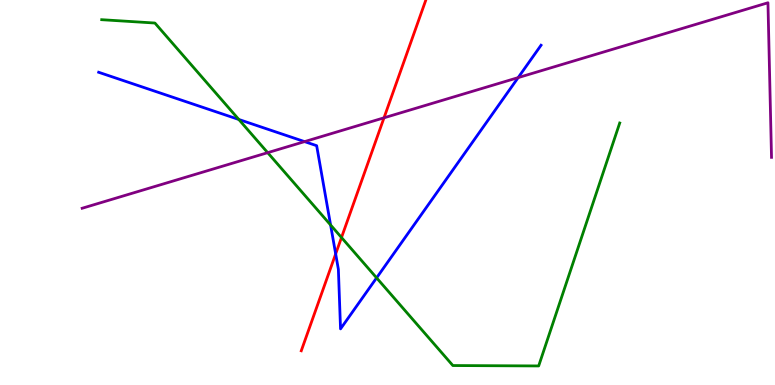[{'lines': ['blue', 'red'], 'intersections': [{'x': 4.33, 'y': 3.4}]}, {'lines': ['green', 'red'], 'intersections': [{'x': 4.41, 'y': 3.83}]}, {'lines': ['purple', 'red'], 'intersections': [{'x': 4.95, 'y': 6.94}]}, {'lines': ['blue', 'green'], 'intersections': [{'x': 3.08, 'y': 6.9}, {'x': 4.27, 'y': 4.16}, {'x': 4.86, 'y': 2.78}]}, {'lines': ['blue', 'purple'], 'intersections': [{'x': 3.93, 'y': 6.32}, {'x': 6.69, 'y': 7.98}]}, {'lines': ['green', 'purple'], 'intersections': [{'x': 3.45, 'y': 6.03}]}]